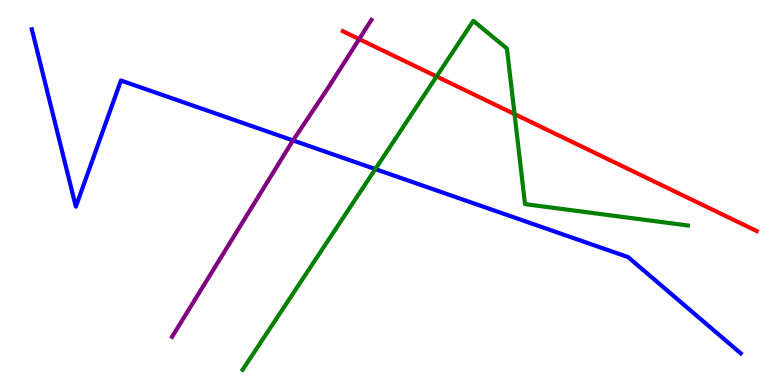[{'lines': ['blue', 'red'], 'intersections': []}, {'lines': ['green', 'red'], 'intersections': [{'x': 5.63, 'y': 8.01}, {'x': 6.64, 'y': 7.04}]}, {'lines': ['purple', 'red'], 'intersections': [{'x': 4.63, 'y': 8.98}]}, {'lines': ['blue', 'green'], 'intersections': [{'x': 4.84, 'y': 5.61}]}, {'lines': ['blue', 'purple'], 'intersections': [{'x': 3.78, 'y': 6.35}]}, {'lines': ['green', 'purple'], 'intersections': []}]